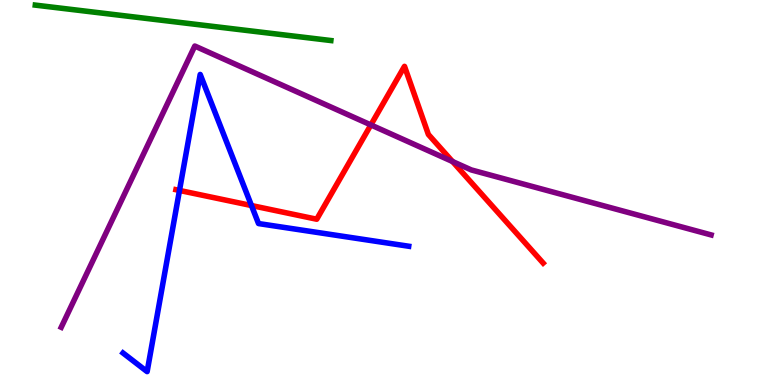[{'lines': ['blue', 'red'], 'intersections': [{'x': 2.32, 'y': 5.05}, {'x': 3.24, 'y': 4.66}]}, {'lines': ['green', 'red'], 'intersections': []}, {'lines': ['purple', 'red'], 'intersections': [{'x': 4.79, 'y': 6.76}, {'x': 5.84, 'y': 5.8}]}, {'lines': ['blue', 'green'], 'intersections': []}, {'lines': ['blue', 'purple'], 'intersections': []}, {'lines': ['green', 'purple'], 'intersections': []}]